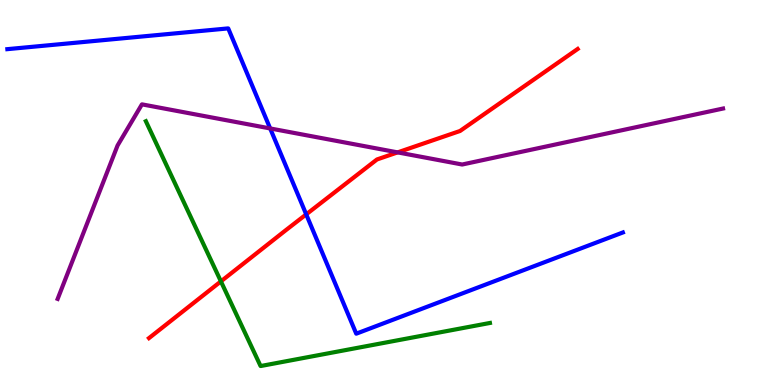[{'lines': ['blue', 'red'], 'intersections': [{'x': 3.95, 'y': 4.43}]}, {'lines': ['green', 'red'], 'intersections': [{'x': 2.85, 'y': 2.69}]}, {'lines': ['purple', 'red'], 'intersections': [{'x': 5.13, 'y': 6.04}]}, {'lines': ['blue', 'green'], 'intersections': []}, {'lines': ['blue', 'purple'], 'intersections': [{'x': 3.49, 'y': 6.66}]}, {'lines': ['green', 'purple'], 'intersections': []}]